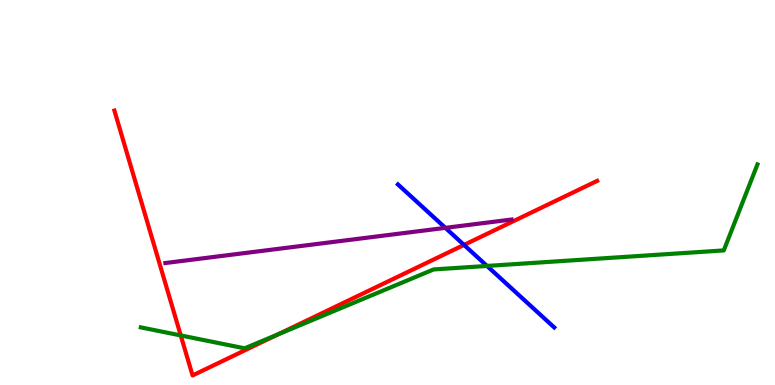[{'lines': ['blue', 'red'], 'intersections': [{'x': 5.99, 'y': 3.64}]}, {'lines': ['green', 'red'], 'intersections': [{'x': 2.33, 'y': 1.29}, {'x': 3.58, 'y': 1.31}]}, {'lines': ['purple', 'red'], 'intersections': []}, {'lines': ['blue', 'green'], 'intersections': [{'x': 6.28, 'y': 3.09}]}, {'lines': ['blue', 'purple'], 'intersections': [{'x': 5.75, 'y': 4.08}]}, {'lines': ['green', 'purple'], 'intersections': []}]